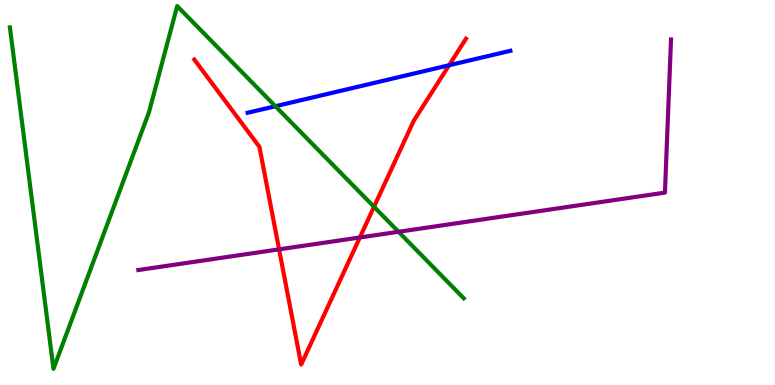[{'lines': ['blue', 'red'], 'intersections': [{'x': 5.79, 'y': 8.31}]}, {'lines': ['green', 'red'], 'intersections': [{'x': 4.83, 'y': 4.63}]}, {'lines': ['purple', 'red'], 'intersections': [{'x': 3.6, 'y': 3.52}, {'x': 4.64, 'y': 3.83}]}, {'lines': ['blue', 'green'], 'intersections': [{'x': 3.55, 'y': 7.24}]}, {'lines': ['blue', 'purple'], 'intersections': []}, {'lines': ['green', 'purple'], 'intersections': [{'x': 5.14, 'y': 3.98}]}]